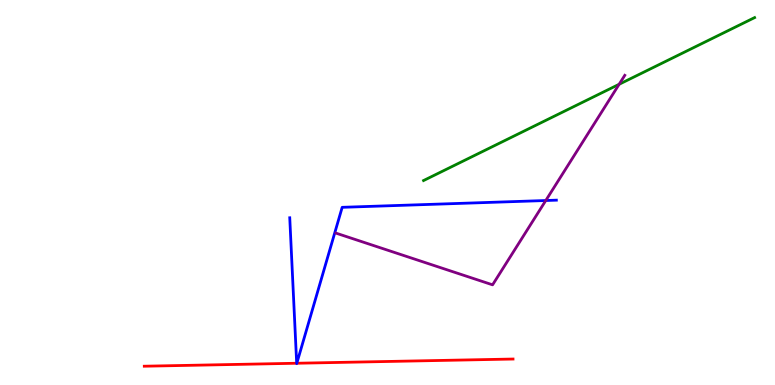[{'lines': ['blue', 'red'], 'intersections': [{'x': 3.83, 'y': 0.565}, {'x': 3.83, 'y': 0.565}]}, {'lines': ['green', 'red'], 'intersections': []}, {'lines': ['purple', 'red'], 'intersections': []}, {'lines': ['blue', 'green'], 'intersections': []}, {'lines': ['blue', 'purple'], 'intersections': [{'x': 7.04, 'y': 4.79}]}, {'lines': ['green', 'purple'], 'intersections': [{'x': 7.99, 'y': 7.81}]}]